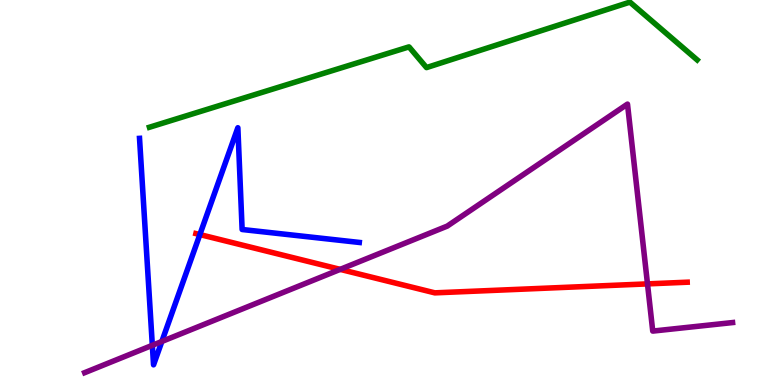[{'lines': ['blue', 'red'], 'intersections': [{'x': 2.58, 'y': 3.91}]}, {'lines': ['green', 'red'], 'intersections': []}, {'lines': ['purple', 'red'], 'intersections': [{'x': 4.39, 'y': 3.0}, {'x': 8.35, 'y': 2.63}]}, {'lines': ['blue', 'green'], 'intersections': []}, {'lines': ['blue', 'purple'], 'intersections': [{'x': 1.97, 'y': 1.03}, {'x': 2.09, 'y': 1.13}]}, {'lines': ['green', 'purple'], 'intersections': []}]